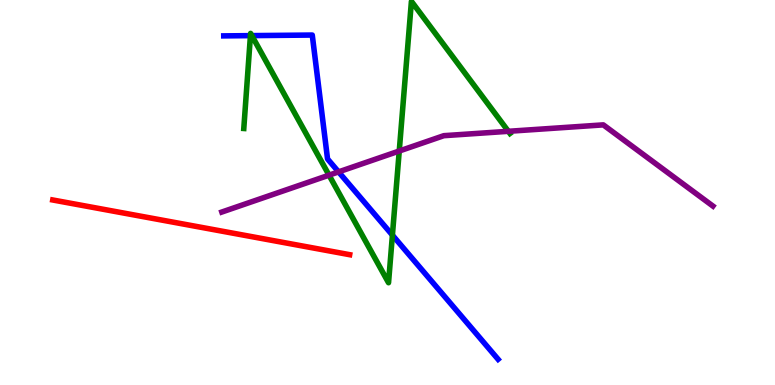[{'lines': ['blue', 'red'], 'intersections': []}, {'lines': ['green', 'red'], 'intersections': []}, {'lines': ['purple', 'red'], 'intersections': []}, {'lines': ['blue', 'green'], 'intersections': [{'x': 3.23, 'y': 9.07}, {'x': 3.25, 'y': 9.07}, {'x': 5.06, 'y': 3.89}]}, {'lines': ['blue', 'purple'], 'intersections': [{'x': 4.37, 'y': 5.54}]}, {'lines': ['green', 'purple'], 'intersections': [{'x': 4.25, 'y': 5.45}, {'x': 5.15, 'y': 6.08}, {'x': 6.56, 'y': 6.59}]}]